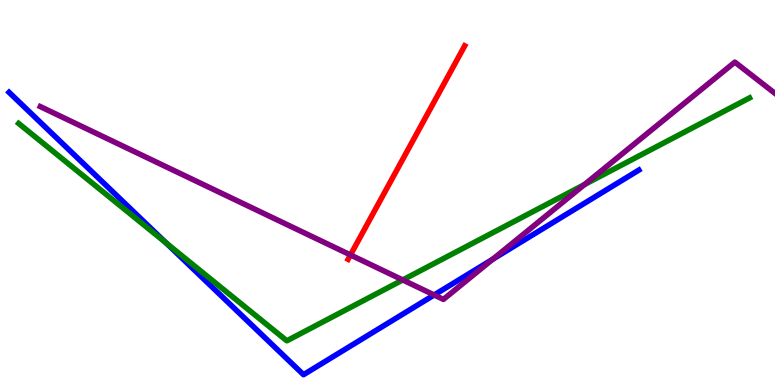[{'lines': ['blue', 'red'], 'intersections': []}, {'lines': ['green', 'red'], 'intersections': []}, {'lines': ['purple', 'red'], 'intersections': [{'x': 4.52, 'y': 3.38}]}, {'lines': ['blue', 'green'], 'intersections': [{'x': 2.15, 'y': 3.69}]}, {'lines': ['blue', 'purple'], 'intersections': [{'x': 5.6, 'y': 2.34}, {'x': 6.36, 'y': 3.27}]}, {'lines': ['green', 'purple'], 'intersections': [{'x': 5.2, 'y': 2.73}, {'x': 7.54, 'y': 5.21}]}]